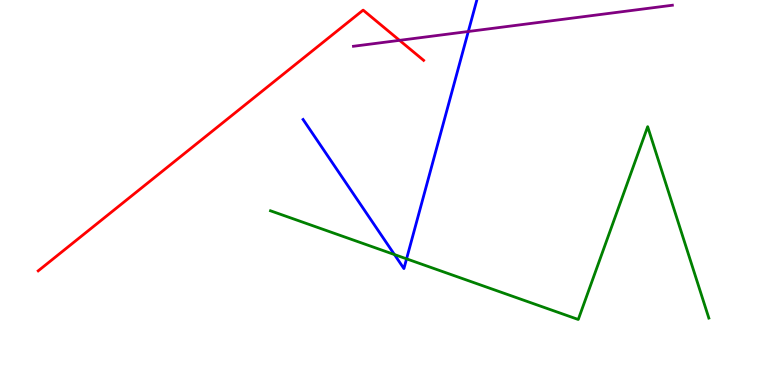[{'lines': ['blue', 'red'], 'intersections': []}, {'lines': ['green', 'red'], 'intersections': []}, {'lines': ['purple', 'red'], 'intersections': [{'x': 5.16, 'y': 8.95}]}, {'lines': ['blue', 'green'], 'intersections': [{'x': 5.09, 'y': 3.39}, {'x': 5.25, 'y': 3.28}]}, {'lines': ['blue', 'purple'], 'intersections': [{'x': 6.04, 'y': 9.18}]}, {'lines': ['green', 'purple'], 'intersections': []}]